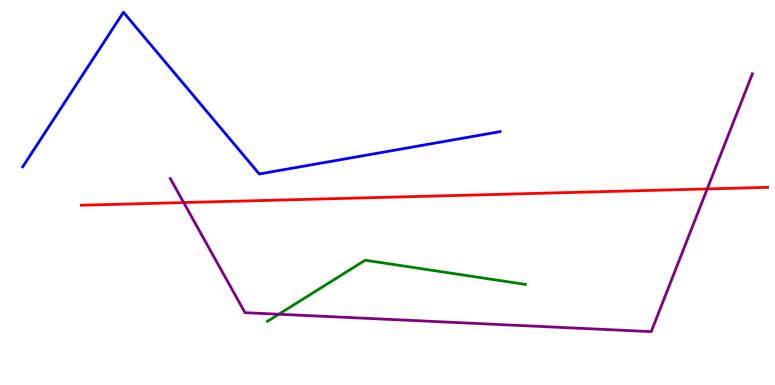[{'lines': ['blue', 'red'], 'intersections': []}, {'lines': ['green', 'red'], 'intersections': []}, {'lines': ['purple', 'red'], 'intersections': [{'x': 2.37, 'y': 4.74}, {'x': 9.13, 'y': 5.09}]}, {'lines': ['blue', 'green'], 'intersections': []}, {'lines': ['blue', 'purple'], 'intersections': []}, {'lines': ['green', 'purple'], 'intersections': [{'x': 3.6, 'y': 1.84}]}]